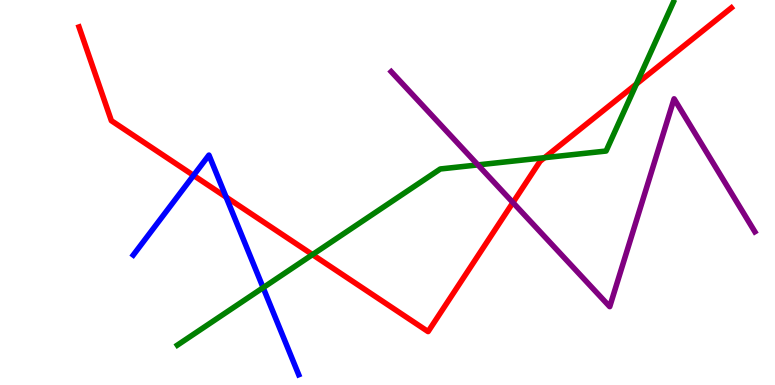[{'lines': ['blue', 'red'], 'intersections': [{'x': 2.5, 'y': 5.44}, {'x': 2.92, 'y': 4.88}]}, {'lines': ['green', 'red'], 'intersections': [{'x': 4.03, 'y': 3.39}, {'x': 7.03, 'y': 5.9}, {'x': 8.21, 'y': 7.82}]}, {'lines': ['purple', 'red'], 'intersections': [{'x': 6.62, 'y': 4.74}]}, {'lines': ['blue', 'green'], 'intersections': [{'x': 3.4, 'y': 2.53}]}, {'lines': ['blue', 'purple'], 'intersections': []}, {'lines': ['green', 'purple'], 'intersections': [{'x': 6.17, 'y': 5.72}]}]